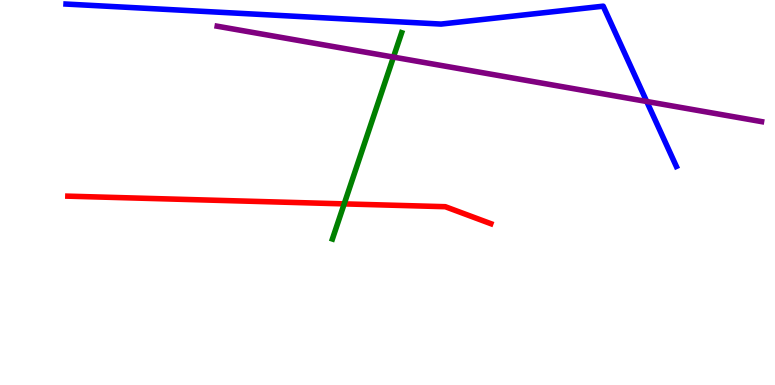[{'lines': ['blue', 'red'], 'intersections': []}, {'lines': ['green', 'red'], 'intersections': [{'x': 4.44, 'y': 4.7}]}, {'lines': ['purple', 'red'], 'intersections': []}, {'lines': ['blue', 'green'], 'intersections': []}, {'lines': ['blue', 'purple'], 'intersections': [{'x': 8.34, 'y': 7.36}]}, {'lines': ['green', 'purple'], 'intersections': [{'x': 5.08, 'y': 8.52}]}]